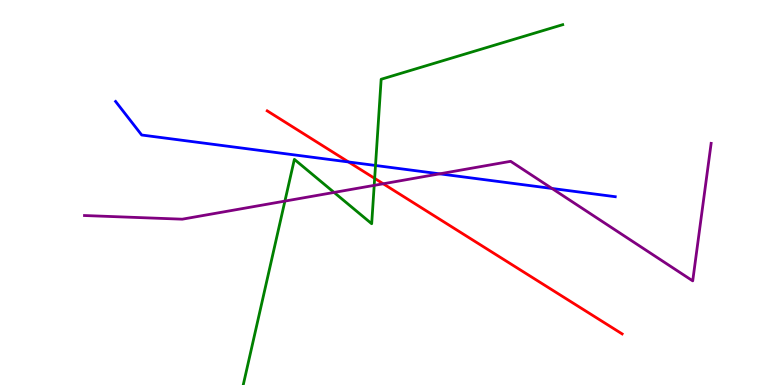[{'lines': ['blue', 'red'], 'intersections': [{'x': 4.5, 'y': 5.79}]}, {'lines': ['green', 'red'], 'intersections': [{'x': 4.83, 'y': 5.37}]}, {'lines': ['purple', 'red'], 'intersections': [{'x': 4.94, 'y': 5.23}]}, {'lines': ['blue', 'green'], 'intersections': [{'x': 4.85, 'y': 5.7}]}, {'lines': ['blue', 'purple'], 'intersections': [{'x': 5.67, 'y': 5.48}, {'x': 7.12, 'y': 5.1}]}, {'lines': ['green', 'purple'], 'intersections': [{'x': 3.68, 'y': 4.78}, {'x': 4.31, 'y': 5.0}, {'x': 4.83, 'y': 5.19}]}]